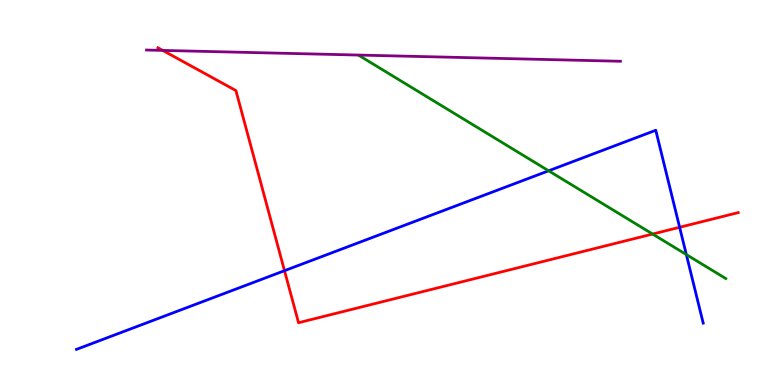[{'lines': ['blue', 'red'], 'intersections': [{'x': 3.67, 'y': 2.97}, {'x': 8.77, 'y': 4.1}]}, {'lines': ['green', 'red'], 'intersections': [{'x': 8.42, 'y': 3.92}]}, {'lines': ['purple', 'red'], 'intersections': [{'x': 2.1, 'y': 8.69}]}, {'lines': ['blue', 'green'], 'intersections': [{'x': 7.08, 'y': 5.56}, {'x': 8.86, 'y': 3.39}]}, {'lines': ['blue', 'purple'], 'intersections': []}, {'lines': ['green', 'purple'], 'intersections': []}]